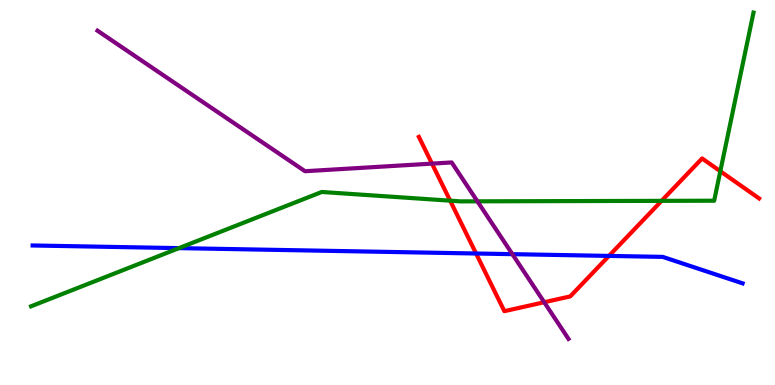[{'lines': ['blue', 'red'], 'intersections': [{'x': 6.14, 'y': 3.42}, {'x': 7.86, 'y': 3.35}]}, {'lines': ['green', 'red'], 'intersections': [{'x': 5.81, 'y': 4.79}, {'x': 8.54, 'y': 4.78}, {'x': 9.29, 'y': 5.55}]}, {'lines': ['purple', 'red'], 'intersections': [{'x': 5.57, 'y': 5.75}, {'x': 7.02, 'y': 2.15}]}, {'lines': ['blue', 'green'], 'intersections': [{'x': 2.31, 'y': 3.56}]}, {'lines': ['blue', 'purple'], 'intersections': [{'x': 6.61, 'y': 3.4}]}, {'lines': ['green', 'purple'], 'intersections': [{'x': 6.16, 'y': 4.77}]}]